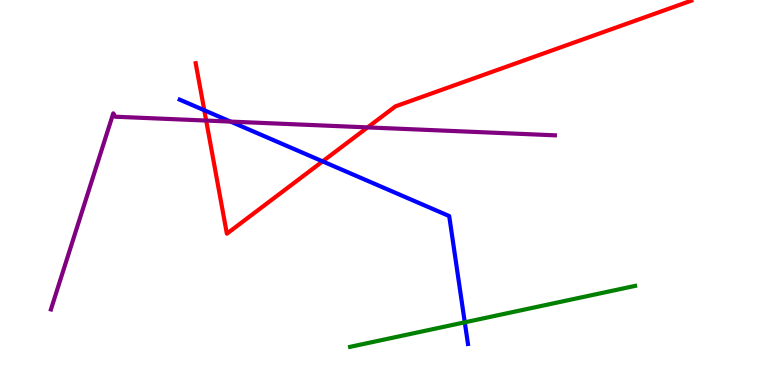[{'lines': ['blue', 'red'], 'intersections': [{'x': 2.64, 'y': 7.14}, {'x': 4.16, 'y': 5.81}]}, {'lines': ['green', 'red'], 'intersections': []}, {'lines': ['purple', 'red'], 'intersections': [{'x': 2.66, 'y': 6.87}, {'x': 4.74, 'y': 6.69}]}, {'lines': ['blue', 'green'], 'intersections': [{'x': 6.0, 'y': 1.63}]}, {'lines': ['blue', 'purple'], 'intersections': [{'x': 2.97, 'y': 6.84}]}, {'lines': ['green', 'purple'], 'intersections': []}]